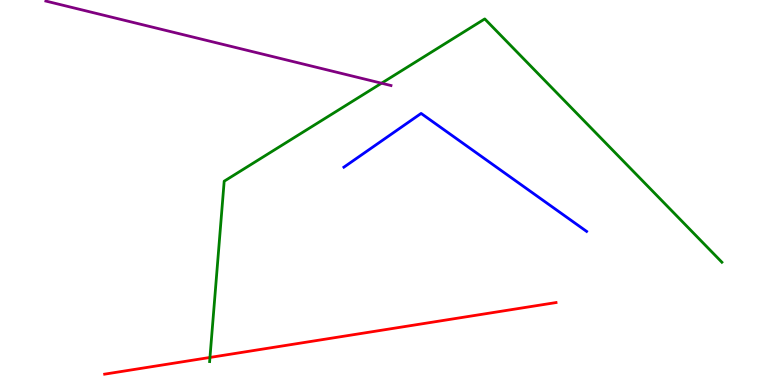[{'lines': ['blue', 'red'], 'intersections': []}, {'lines': ['green', 'red'], 'intersections': [{'x': 2.71, 'y': 0.716}]}, {'lines': ['purple', 'red'], 'intersections': []}, {'lines': ['blue', 'green'], 'intersections': []}, {'lines': ['blue', 'purple'], 'intersections': []}, {'lines': ['green', 'purple'], 'intersections': [{'x': 4.92, 'y': 7.84}]}]